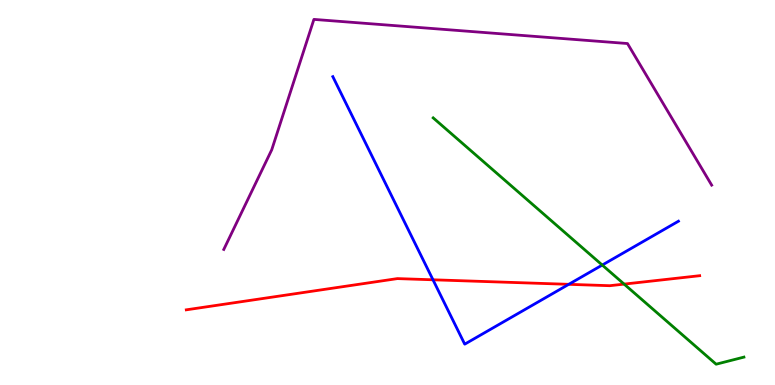[{'lines': ['blue', 'red'], 'intersections': [{'x': 5.59, 'y': 2.73}, {'x': 7.34, 'y': 2.61}]}, {'lines': ['green', 'red'], 'intersections': [{'x': 8.05, 'y': 2.62}]}, {'lines': ['purple', 'red'], 'intersections': []}, {'lines': ['blue', 'green'], 'intersections': [{'x': 7.77, 'y': 3.12}]}, {'lines': ['blue', 'purple'], 'intersections': []}, {'lines': ['green', 'purple'], 'intersections': []}]